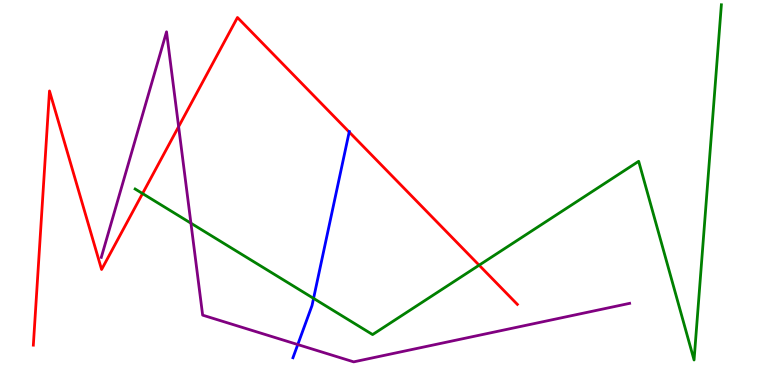[{'lines': ['blue', 'red'], 'intersections': [{'x': 4.51, 'y': 6.57}]}, {'lines': ['green', 'red'], 'intersections': [{'x': 1.84, 'y': 4.97}, {'x': 6.18, 'y': 3.11}]}, {'lines': ['purple', 'red'], 'intersections': [{'x': 2.3, 'y': 6.71}]}, {'lines': ['blue', 'green'], 'intersections': [{'x': 4.05, 'y': 2.25}]}, {'lines': ['blue', 'purple'], 'intersections': [{'x': 3.84, 'y': 1.05}]}, {'lines': ['green', 'purple'], 'intersections': [{'x': 2.46, 'y': 4.2}]}]